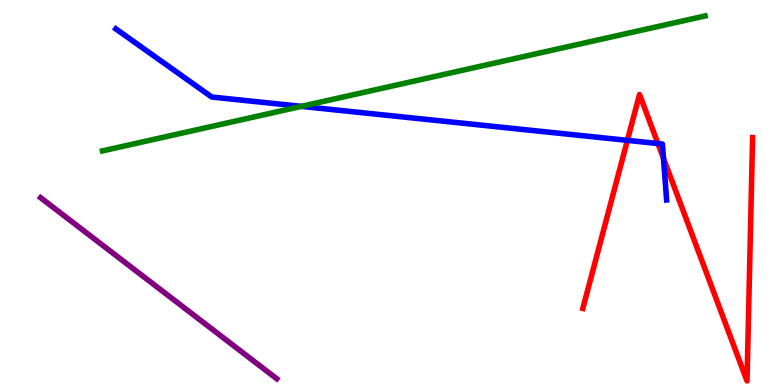[{'lines': ['blue', 'red'], 'intersections': [{'x': 8.1, 'y': 6.35}, {'x': 8.49, 'y': 6.27}, {'x': 8.56, 'y': 5.89}]}, {'lines': ['green', 'red'], 'intersections': []}, {'lines': ['purple', 'red'], 'intersections': []}, {'lines': ['blue', 'green'], 'intersections': [{'x': 3.89, 'y': 7.24}]}, {'lines': ['blue', 'purple'], 'intersections': []}, {'lines': ['green', 'purple'], 'intersections': []}]